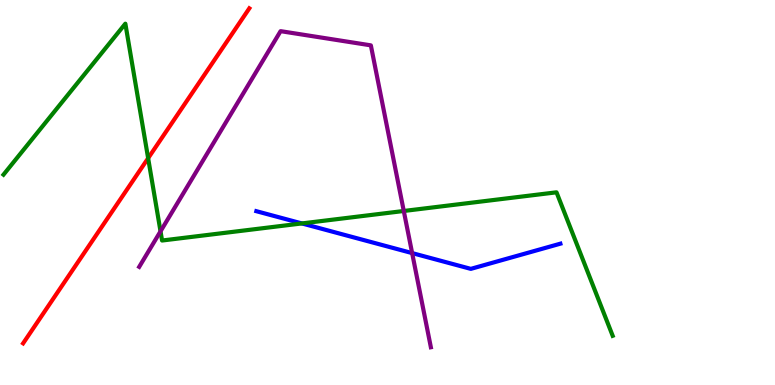[{'lines': ['blue', 'red'], 'intersections': []}, {'lines': ['green', 'red'], 'intersections': [{'x': 1.91, 'y': 5.89}]}, {'lines': ['purple', 'red'], 'intersections': []}, {'lines': ['blue', 'green'], 'intersections': [{'x': 3.9, 'y': 4.2}]}, {'lines': ['blue', 'purple'], 'intersections': [{'x': 5.32, 'y': 3.43}]}, {'lines': ['green', 'purple'], 'intersections': [{'x': 2.07, 'y': 3.99}, {'x': 5.21, 'y': 4.52}]}]